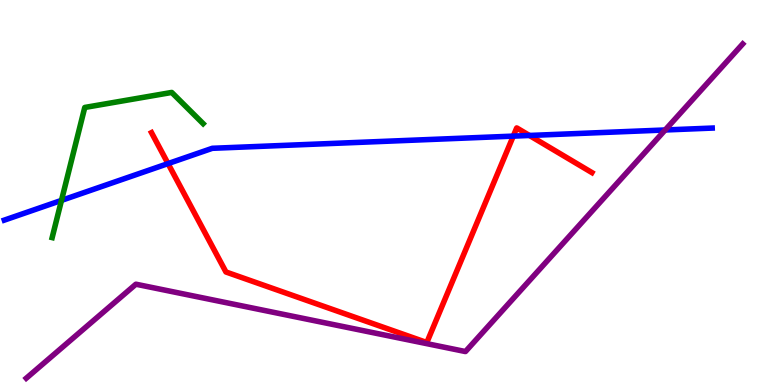[{'lines': ['blue', 'red'], 'intersections': [{'x': 2.17, 'y': 5.75}, {'x': 6.62, 'y': 6.46}, {'x': 6.83, 'y': 6.48}]}, {'lines': ['green', 'red'], 'intersections': []}, {'lines': ['purple', 'red'], 'intersections': []}, {'lines': ['blue', 'green'], 'intersections': [{'x': 0.793, 'y': 4.8}]}, {'lines': ['blue', 'purple'], 'intersections': [{'x': 8.58, 'y': 6.62}]}, {'lines': ['green', 'purple'], 'intersections': []}]